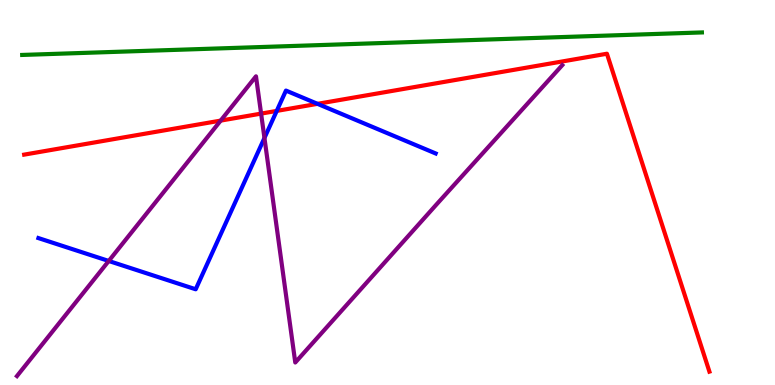[{'lines': ['blue', 'red'], 'intersections': [{'x': 3.57, 'y': 7.12}, {'x': 4.1, 'y': 7.3}]}, {'lines': ['green', 'red'], 'intersections': []}, {'lines': ['purple', 'red'], 'intersections': [{'x': 2.85, 'y': 6.87}, {'x': 3.37, 'y': 7.05}]}, {'lines': ['blue', 'green'], 'intersections': []}, {'lines': ['blue', 'purple'], 'intersections': [{'x': 1.4, 'y': 3.22}, {'x': 3.41, 'y': 6.42}]}, {'lines': ['green', 'purple'], 'intersections': []}]